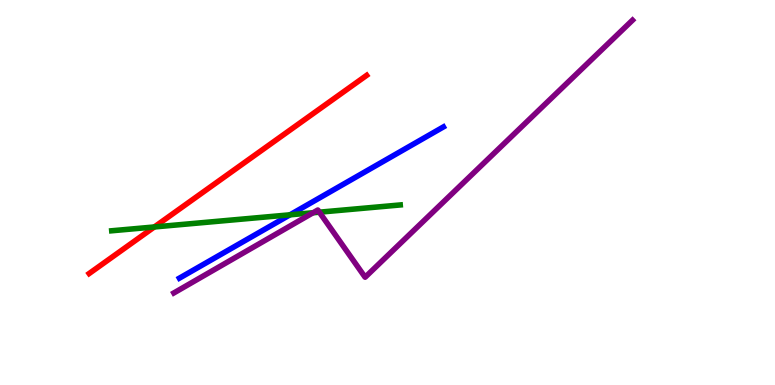[{'lines': ['blue', 'red'], 'intersections': []}, {'lines': ['green', 'red'], 'intersections': [{'x': 1.99, 'y': 4.11}]}, {'lines': ['purple', 'red'], 'intersections': []}, {'lines': ['blue', 'green'], 'intersections': [{'x': 3.74, 'y': 4.42}]}, {'lines': ['blue', 'purple'], 'intersections': []}, {'lines': ['green', 'purple'], 'intersections': [{'x': 4.04, 'y': 4.47}, {'x': 4.12, 'y': 4.49}]}]